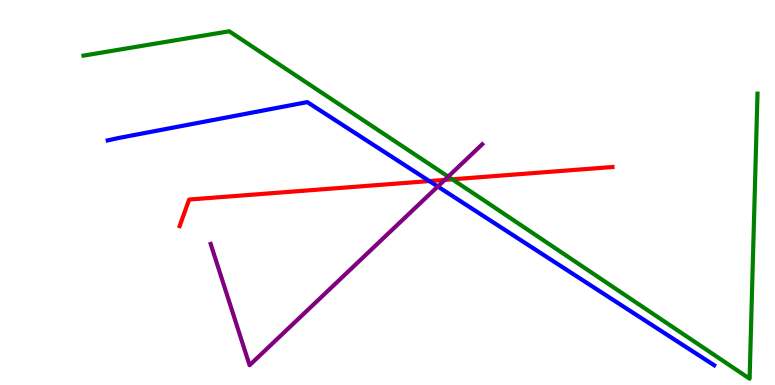[{'lines': ['blue', 'red'], 'intersections': [{'x': 5.54, 'y': 5.3}]}, {'lines': ['green', 'red'], 'intersections': [{'x': 5.84, 'y': 5.34}]}, {'lines': ['purple', 'red'], 'intersections': [{'x': 5.74, 'y': 5.33}]}, {'lines': ['blue', 'green'], 'intersections': []}, {'lines': ['blue', 'purple'], 'intersections': [{'x': 5.65, 'y': 5.16}]}, {'lines': ['green', 'purple'], 'intersections': [{'x': 5.78, 'y': 5.41}]}]